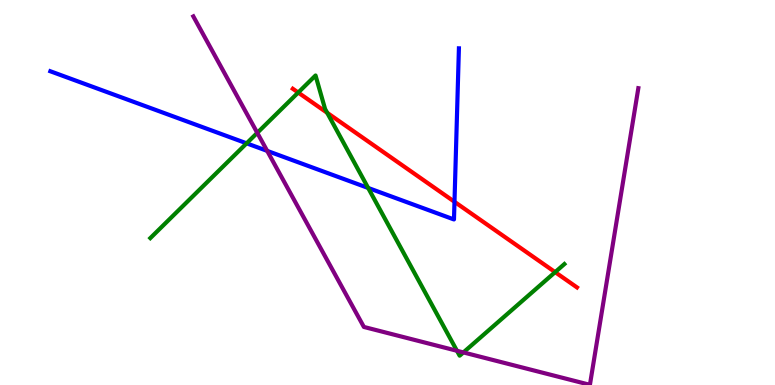[{'lines': ['blue', 'red'], 'intersections': [{'x': 5.86, 'y': 4.76}]}, {'lines': ['green', 'red'], 'intersections': [{'x': 3.85, 'y': 7.6}, {'x': 4.22, 'y': 7.07}, {'x': 7.16, 'y': 2.93}]}, {'lines': ['purple', 'red'], 'intersections': []}, {'lines': ['blue', 'green'], 'intersections': [{'x': 3.18, 'y': 6.28}, {'x': 4.75, 'y': 5.12}]}, {'lines': ['blue', 'purple'], 'intersections': [{'x': 3.45, 'y': 6.08}]}, {'lines': ['green', 'purple'], 'intersections': [{'x': 3.32, 'y': 6.55}, {'x': 5.9, 'y': 0.889}, {'x': 5.98, 'y': 0.846}]}]